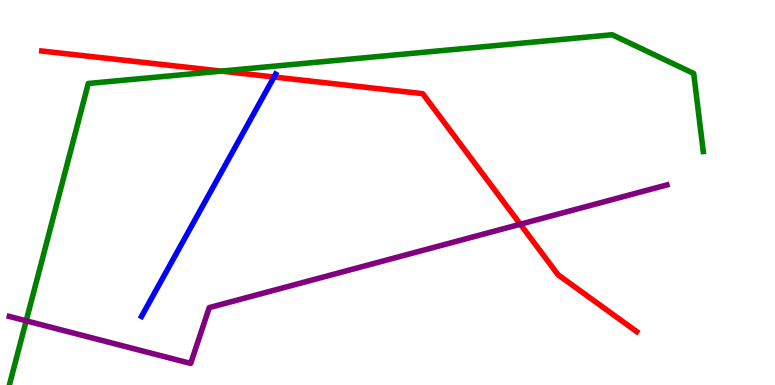[{'lines': ['blue', 'red'], 'intersections': [{'x': 3.54, 'y': 8.0}]}, {'lines': ['green', 'red'], 'intersections': [{'x': 2.86, 'y': 8.15}]}, {'lines': ['purple', 'red'], 'intersections': [{'x': 6.71, 'y': 4.18}]}, {'lines': ['blue', 'green'], 'intersections': []}, {'lines': ['blue', 'purple'], 'intersections': []}, {'lines': ['green', 'purple'], 'intersections': [{'x': 0.338, 'y': 1.67}]}]